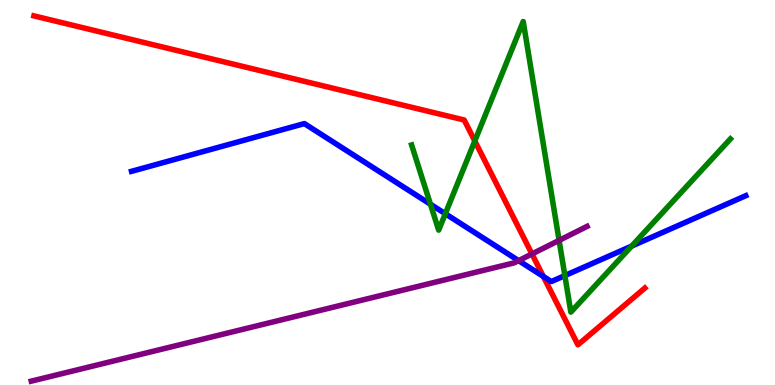[{'lines': ['blue', 'red'], 'intersections': [{'x': 7.01, 'y': 2.82}]}, {'lines': ['green', 'red'], 'intersections': [{'x': 6.13, 'y': 6.34}]}, {'lines': ['purple', 'red'], 'intersections': [{'x': 6.86, 'y': 3.4}]}, {'lines': ['blue', 'green'], 'intersections': [{'x': 5.55, 'y': 4.7}, {'x': 5.75, 'y': 4.45}, {'x': 7.29, 'y': 2.84}, {'x': 8.15, 'y': 3.61}]}, {'lines': ['blue', 'purple'], 'intersections': [{'x': 6.69, 'y': 3.23}]}, {'lines': ['green', 'purple'], 'intersections': [{'x': 7.21, 'y': 3.76}]}]